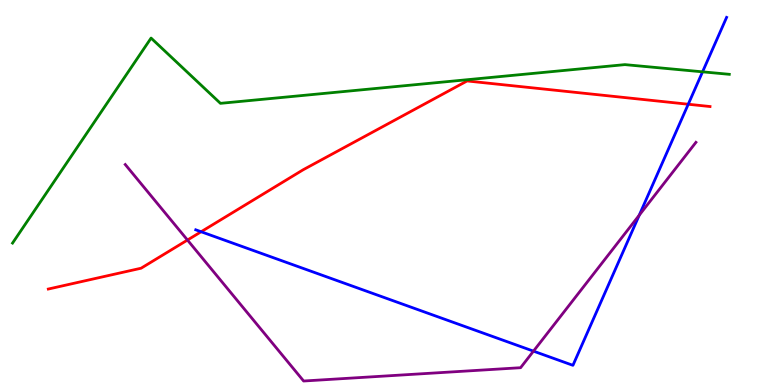[{'lines': ['blue', 'red'], 'intersections': [{'x': 2.6, 'y': 3.98}, {'x': 8.88, 'y': 7.29}]}, {'lines': ['green', 'red'], 'intersections': []}, {'lines': ['purple', 'red'], 'intersections': [{'x': 2.42, 'y': 3.77}]}, {'lines': ['blue', 'green'], 'intersections': [{'x': 9.07, 'y': 8.13}]}, {'lines': ['blue', 'purple'], 'intersections': [{'x': 6.88, 'y': 0.879}, {'x': 8.25, 'y': 4.41}]}, {'lines': ['green', 'purple'], 'intersections': []}]